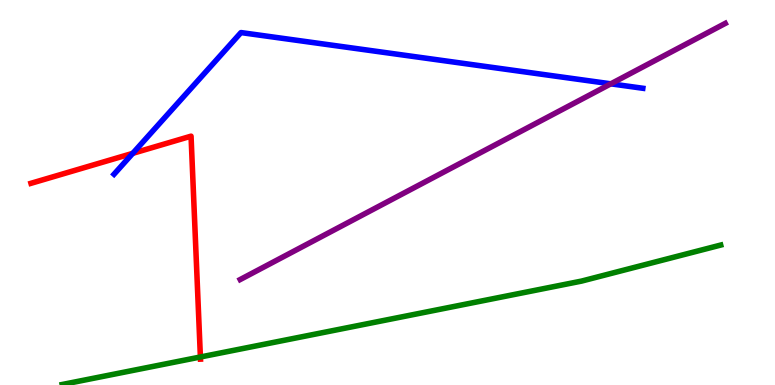[{'lines': ['blue', 'red'], 'intersections': [{'x': 1.71, 'y': 6.02}]}, {'lines': ['green', 'red'], 'intersections': [{'x': 2.59, 'y': 0.728}]}, {'lines': ['purple', 'red'], 'intersections': []}, {'lines': ['blue', 'green'], 'intersections': []}, {'lines': ['blue', 'purple'], 'intersections': [{'x': 7.88, 'y': 7.82}]}, {'lines': ['green', 'purple'], 'intersections': []}]